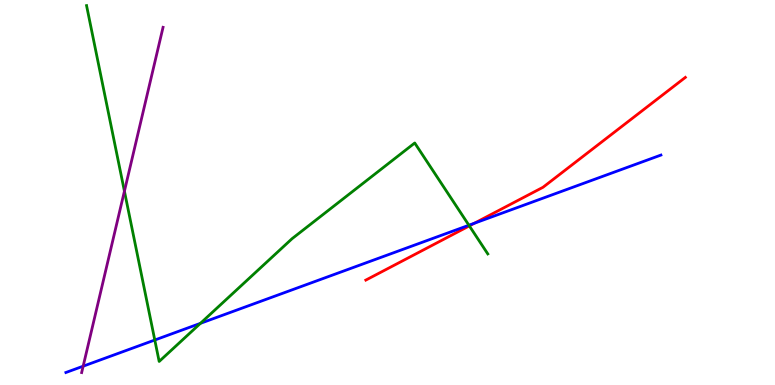[{'lines': ['blue', 'red'], 'intersections': [{'x': 6.12, 'y': 4.2}]}, {'lines': ['green', 'red'], 'intersections': [{'x': 6.06, 'y': 4.13}]}, {'lines': ['purple', 'red'], 'intersections': []}, {'lines': ['blue', 'green'], 'intersections': [{'x': 2.0, 'y': 1.17}, {'x': 2.59, 'y': 1.6}, {'x': 6.05, 'y': 4.15}]}, {'lines': ['blue', 'purple'], 'intersections': [{'x': 1.07, 'y': 0.489}]}, {'lines': ['green', 'purple'], 'intersections': [{'x': 1.61, 'y': 5.03}]}]